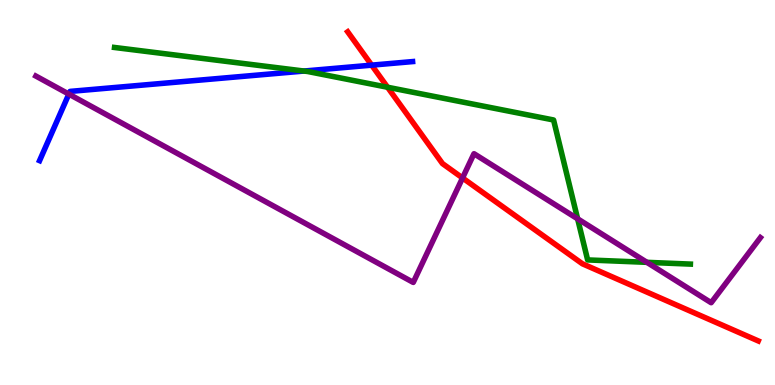[{'lines': ['blue', 'red'], 'intersections': [{'x': 4.8, 'y': 8.31}]}, {'lines': ['green', 'red'], 'intersections': [{'x': 5.0, 'y': 7.73}]}, {'lines': ['purple', 'red'], 'intersections': [{'x': 5.97, 'y': 5.38}]}, {'lines': ['blue', 'green'], 'intersections': [{'x': 3.92, 'y': 8.15}]}, {'lines': ['blue', 'purple'], 'intersections': [{'x': 0.888, 'y': 7.56}]}, {'lines': ['green', 'purple'], 'intersections': [{'x': 7.45, 'y': 4.32}, {'x': 8.35, 'y': 3.19}]}]